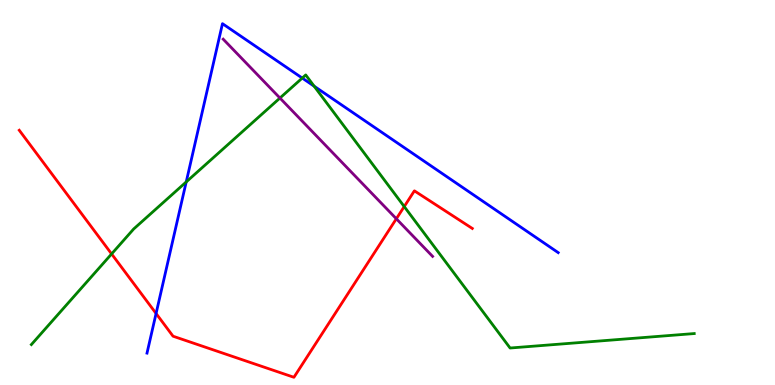[{'lines': ['blue', 'red'], 'intersections': [{'x': 2.01, 'y': 1.86}]}, {'lines': ['green', 'red'], 'intersections': [{'x': 1.44, 'y': 3.4}, {'x': 5.22, 'y': 4.63}]}, {'lines': ['purple', 'red'], 'intersections': [{'x': 5.11, 'y': 4.32}]}, {'lines': ['blue', 'green'], 'intersections': [{'x': 2.4, 'y': 5.27}, {'x': 3.9, 'y': 7.97}, {'x': 4.05, 'y': 7.76}]}, {'lines': ['blue', 'purple'], 'intersections': []}, {'lines': ['green', 'purple'], 'intersections': [{'x': 3.61, 'y': 7.45}]}]